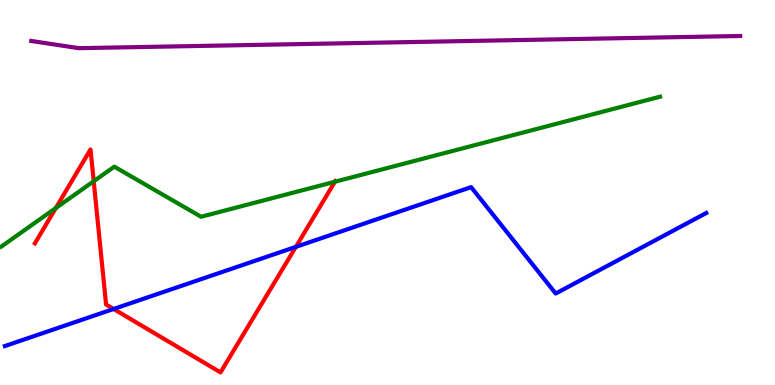[{'lines': ['blue', 'red'], 'intersections': [{'x': 1.47, 'y': 1.97}, {'x': 3.82, 'y': 3.59}]}, {'lines': ['green', 'red'], 'intersections': [{'x': 0.72, 'y': 4.6}, {'x': 1.21, 'y': 5.29}, {'x': 4.32, 'y': 5.28}]}, {'lines': ['purple', 'red'], 'intersections': []}, {'lines': ['blue', 'green'], 'intersections': []}, {'lines': ['blue', 'purple'], 'intersections': []}, {'lines': ['green', 'purple'], 'intersections': []}]